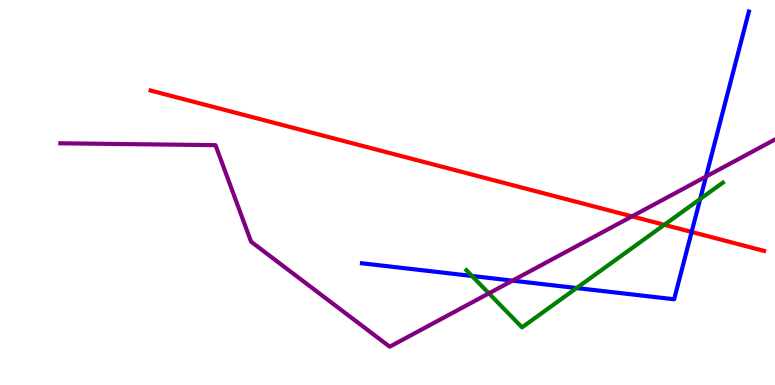[{'lines': ['blue', 'red'], 'intersections': [{'x': 8.92, 'y': 3.98}]}, {'lines': ['green', 'red'], 'intersections': [{'x': 8.57, 'y': 4.16}]}, {'lines': ['purple', 'red'], 'intersections': [{'x': 8.15, 'y': 4.38}]}, {'lines': ['blue', 'green'], 'intersections': [{'x': 6.09, 'y': 2.83}, {'x': 7.44, 'y': 2.52}, {'x': 9.03, 'y': 4.83}]}, {'lines': ['blue', 'purple'], 'intersections': [{'x': 6.61, 'y': 2.71}, {'x': 9.11, 'y': 5.41}]}, {'lines': ['green', 'purple'], 'intersections': [{'x': 6.31, 'y': 2.38}]}]